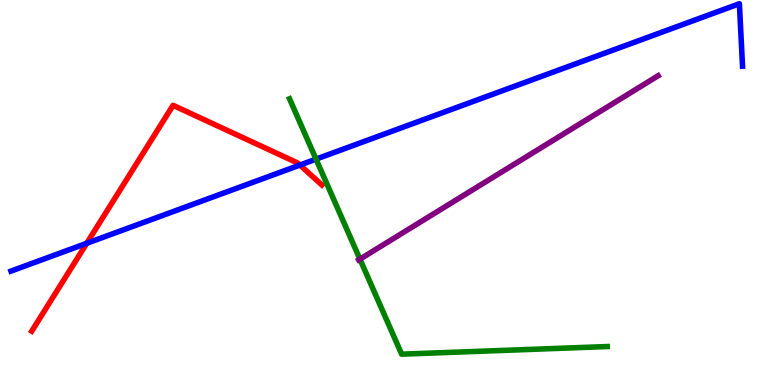[{'lines': ['blue', 'red'], 'intersections': [{'x': 1.12, 'y': 3.68}, {'x': 3.87, 'y': 5.71}]}, {'lines': ['green', 'red'], 'intersections': []}, {'lines': ['purple', 'red'], 'intersections': []}, {'lines': ['blue', 'green'], 'intersections': [{'x': 4.08, 'y': 5.87}]}, {'lines': ['blue', 'purple'], 'intersections': []}, {'lines': ['green', 'purple'], 'intersections': [{'x': 4.64, 'y': 3.27}]}]